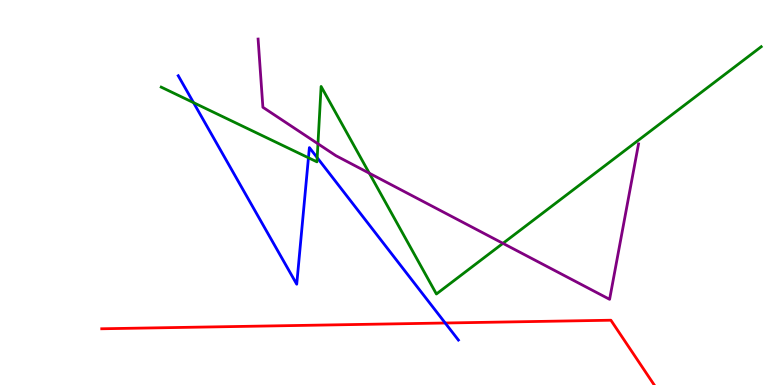[{'lines': ['blue', 'red'], 'intersections': [{'x': 5.74, 'y': 1.61}]}, {'lines': ['green', 'red'], 'intersections': []}, {'lines': ['purple', 'red'], 'intersections': []}, {'lines': ['blue', 'green'], 'intersections': [{'x': 2.5, 'y': 7.33}, {'x': 3.98, 'y': 5.9}, {'x': 4.09, 'y': 5.9}]}, {'lines': ['blue', 'purple'], 'intersections': []}, {'lines': ['green', 'purple'], 'intersections': [{'x': 4.1, 'y': 6.27}, {'x': 4.77, 'y': 5.5}, {'x': 6.49, 'y': 3.68}]}]